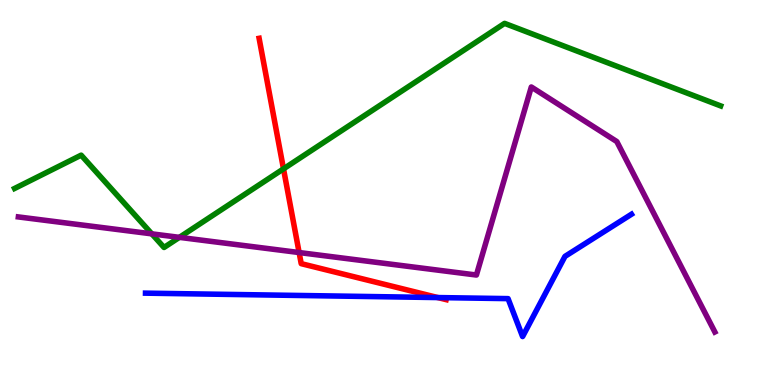[{'lines': ['blue', 'red'], 'intersections': [{'x': 5.65, 'y': 2.27}]}, {'lines': ['green', 'red'], 'intersections': [{'x': 3.66, 'y': 5.61}]}, {'lines': ['purple', 'red'], 'intersections': [{'x': 3.86, 'y': 3.44}]}, {'lines': ['blue', 'green'], 'intersections': []}, {'lines': ['blue', 'purple'], 'intersections': []}, {'lines': ['green', 'purple'], 'intersections': [{'x': 1.96, 'y': 3.93}, {'x': 2.31, 'y': 3.83}]}]